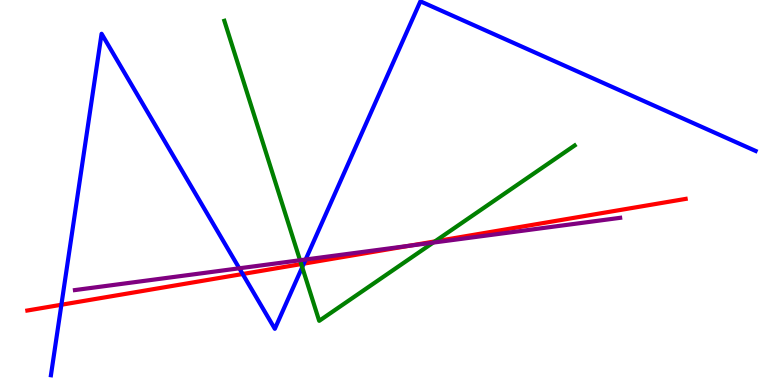[{'lines': ['blue', 'red'], 'intersections': [{'x': 0.792, 'y': 2.08}, {'x': 3.13, 'y': 2.88}, {'x': 3.92, 'y': 3.15}]}, {'lines': ['green', 'red'], 'intersections': [{'x': 3.89, 'y': 3.14}, {'x': 5.61, 'y': 3.73}]}, {'lines': ['purple', 'red'], 'intersections': [{'x': 5.28, 'y': 3.62}]}, {'lines': ['blue', 'green'], 'intersections': [{'x': 3.9, 'y': 3.06}]}, {'lines': ['blue', 'purple'], 'intersections': [{'x': 3.09, 'y': 3.03}, {'x': 3.94, 'y': 3.26}]}, {'lines': ['green', 'purple'], 'intersections': [{'x': 3.87, 'y': 3.24}, {'x': 5.59, 'y': 3.7}]}]